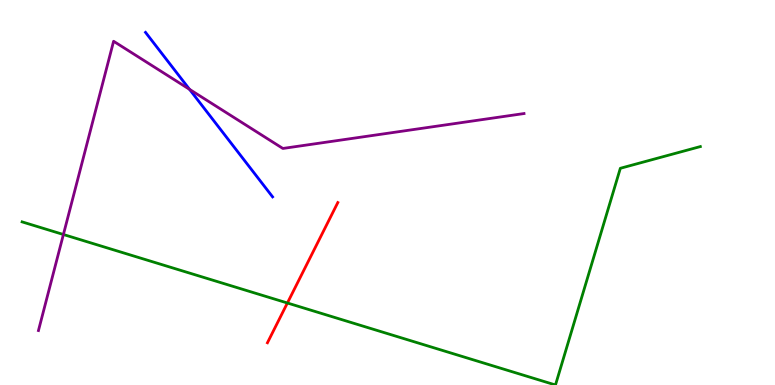[{'lines': ['blue', 'red'], 'intersections': []}, {'lines': ['green', 'red'], 'intersections': [{'x': 3.71, 'y': 2.13}]}, {'lines': ['purple', 'red'], 'intersections': []}, {'lines': ['blue', 'green'], 'intersections': []}, {'lines': ['blue', 'purple'], 'intersections': [{'x': 2.45, 'y': 7.68}]}, {'lines': ['green', 'purple'], 'intersections': [{'x': 0.818, 'y': 3.91}]}]